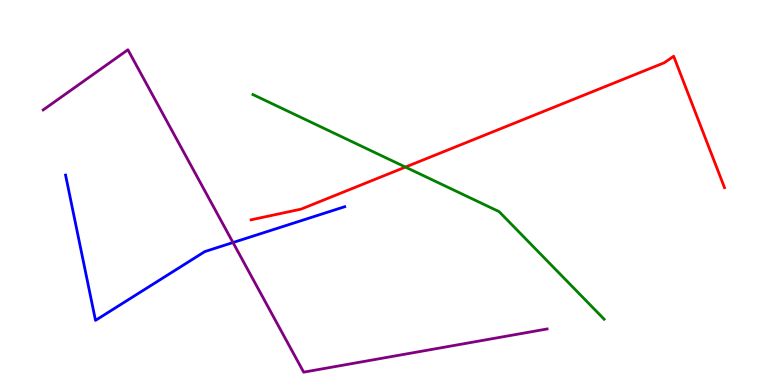[{'lines': ['blue', 'red'], 'intersections': []}, {'lines': ['green', 'red'], 'intersections': [{'x': 5.23, 'y': 5.66}]}, {'lines': ['purple', 'red'], 'intersections': []}, {'lines': ['blue', 'green'], 'intersections': []}, {'lines': ['blue', 'purple'], 'intersections': [{'x': 3.01, 'y': 3.7}]}, {'lines': ['green', 'purple'], 'intersections': []}]